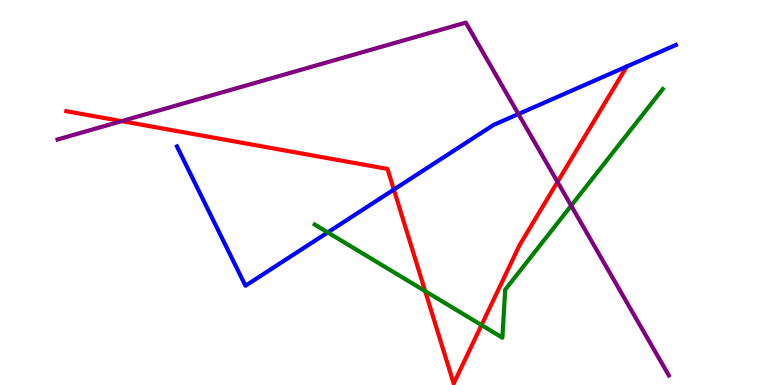[{'lines': ['blue', 'red'], 'intersections': [{'x': 5.08, 'y': 5.08}]}, {'lines': ['green', 'red'], 'intersections': [{'x': 5.49, 'y': 2.44}, {'x': 6.21, 'y': 1.56}]}, {'lines': ['purple', 'red'], 'intersections': [{'x': 1.57, 'y': 6.85}, {'x': 7.19, 'y': 5.27}]}, {'lines': ['blue', 'green'], 'intersections': [{'x': 4.23, 'y': 3.96}]}, {'lines': ['blue', 'purple'], 'intersections': [{'x': 6.69, 'y': 7.04}]}, {'lines': ['green', 'purple'], 'intersections': [{'x': 7.37, 'y': 4.66}]}]